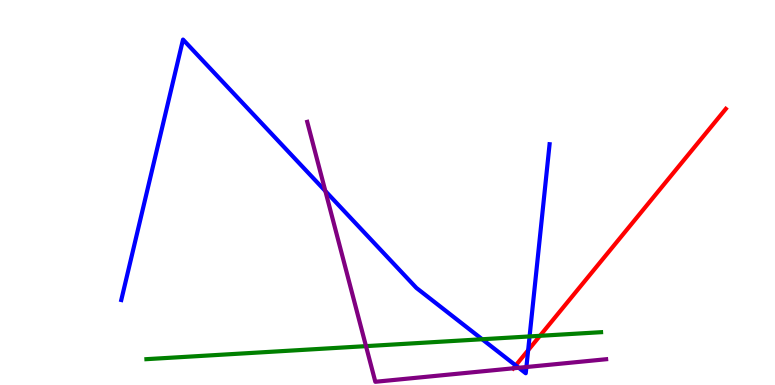[{'lines': ['blue', 'red'], 'intersections': [{'x': 6.65, 'y': 0.509}, {'x': 6.81, 'y': 0.903}]}, {'lines': ['green', 'red'], 'intersections': [{'x': 6.97, 'y': 1.28}]}, {'lines': ['purple', 'red'], 'intersections': [{'x': 6.62, 'y': 0.434}]}, {'lines': ['blue', 'green'], 'intersections': [{'x': 6.22, 'y': 1.19}, {'x': 6.83, 'y': 1.26}]}, {'lines': ['blue', 'purple'], 'intersections': [{'x': 4.2, 'y': 5.04}, {'x': 6.69, 'y': 0.447}, {'x': 6.79, 'y': 0.467}]}, {'lines': ['green', 'purple'], 'intersections': [{'x': 4.72, 'y': 1.01}]}]